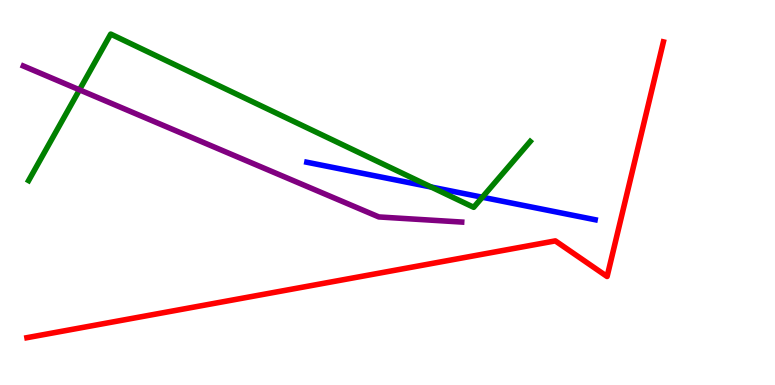[{'lines': ['blue', 'red'], 'intersections': []}, {'lines': ['green', 'red'], 'intersections': []}, {'lines': ['purple', 'red'], 'intersections': []}, {'lines': ['blue', 'green'], 'intersections': [{'x': 5.56, 'y': 5.14}, {'x': 6.22, 'y': 4.88}]}, {'lines': ['blue', 'purple'], 'intersections': []}, {'lines': ['green', 'purple'], 'intersections': [{'x': 1.03, 'y': 7.67}]}]